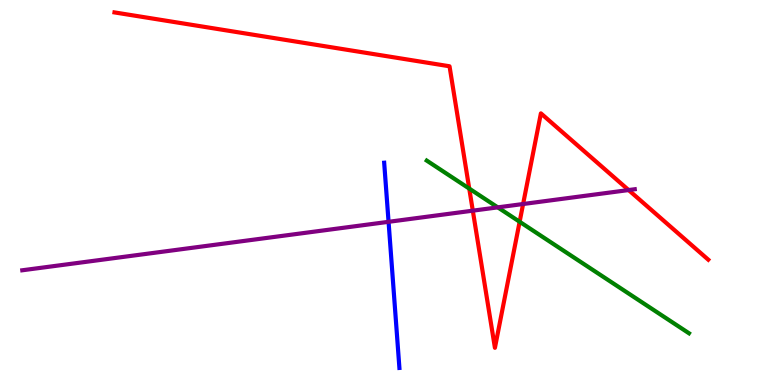[{'lines': ['blue', 'red'], 'intersections': []}, {'lines': ['green', 'red'], 'intersections': [{'x': 6.05, 'y': 5.1}, {'x': 6.7, 'y': 4.24}]}, {'lines': ['purple', 'red'], 'intersections': [{'x': 6.1, 'y': 4.53}, {'x': 6.75, 'y': 4.7}, {'x': 8.11, 'y': 5.06}]}, {'lines': ['blue', 'green'], 'intersections': []}, {'lines': ['blue', 'purple'], 'intersections': [{'x': 5.01, 'y': 4.24}]}, {'lines': ['green', 'purple'], 'intersections': [{'x': 6.42, 'y': 4.61}]}]